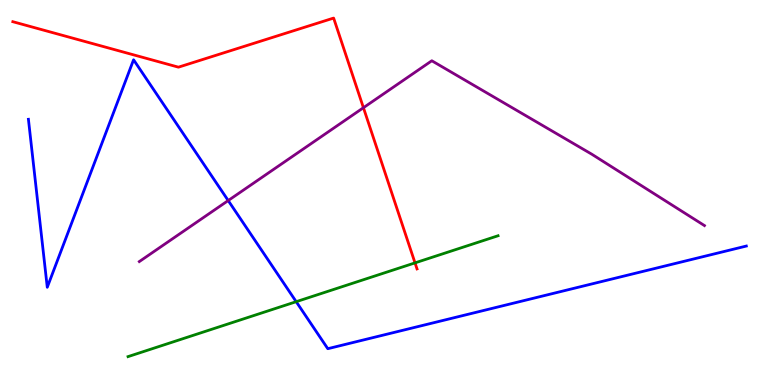[{'lines': ['blue', 'red'], 'intersections': []}, {'lines': ['green', 'red'], 'intersections': [{'x': 5.36, 'y': 3.17}]}, {'lines': ['purple', 'red'], 'intersections': [{'x': 4.69, 'y': 7.2}]}, {'lines': ['blue', 'green'], 'intersections': [{'x': 3.82, 'y': 2.16}]}, {'lines': ['blue', 'purple'], 'intersections': [{'x': 2.94, 'y': 4.79}]}, {'lines': ['green', 'purple'], 'intersections': []}]